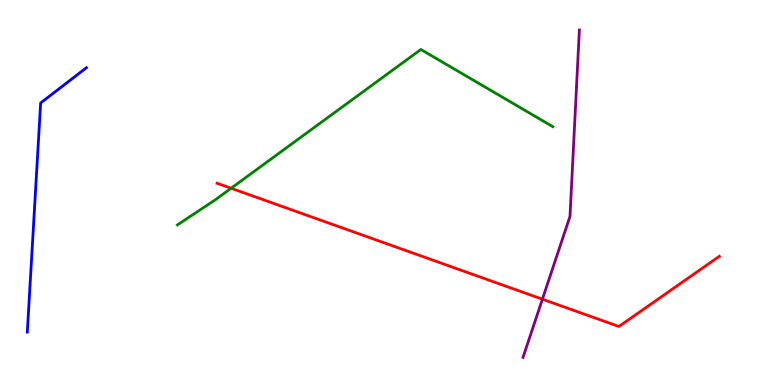[{'lines': ['blue', 'red'], 'intersections': []}, {'lines': ['green', 'red'], 'intersections': [{'x': 2.98, 'y': 5.11}]}, {'lines': ['purple', 'red'], 'intersections': [{'x': 7.0, 'y': 2.23}]}, {'lines': ['blue', 'green'], 'intersections': []}, {'lines': ['blue', 'purple'], 'intersections': []}, {'lines': ['green', 'purple'], 'intersections': []}]